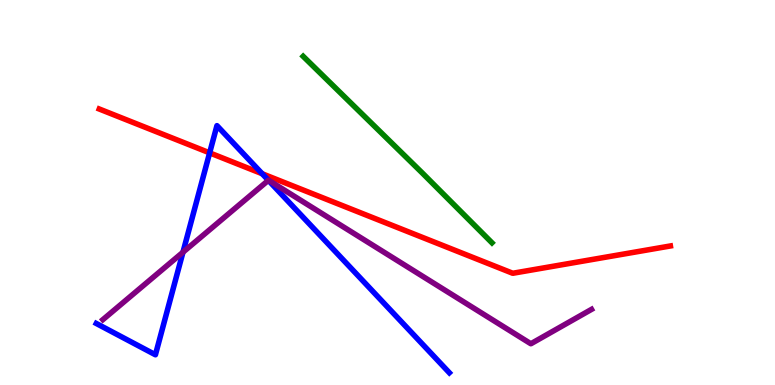[{'lines': ['blue', 'red'], 'intersections': [{'x': 2.71, 'y': 6.03}, {'x': 3.38, 'y': 5.49}]}, {'lines': ['green', 'red'], 'intersections': []}, {'lines': ['purple', 'red'], 'intersections': []}, {'lines': ['blue', 'green'], 'intersections': []}, {'lines': ['blue', 'purple'], 'intersections': [{'x': 2.36, 'y': 3.45}, {'x': 3.46, 'y': 5.32}]}, {'lines': ['green', 'purple'], 'intersections': []}]